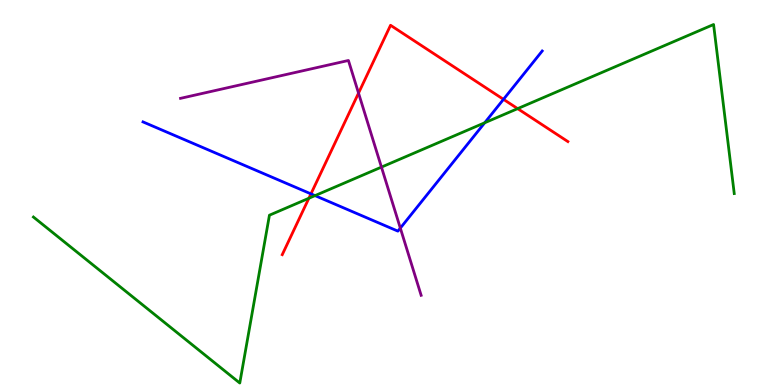[{'lines': ['blue', 'red'], 'intersections': [{'x': 4.01, 'y': 4.96}, {'x': 6.5, 'y': 7.42}]}, {'lines': ['green', 'red'], 'intersections': [{'x': 3.99, 'y': 4.85}, {'x': 6.68, 'y': 7.18}]}, {'lines': ['purple', 'red'], 'intersections': [{'x': 4.63, 'y': 7.58}]}, {'lines': ['blue', 'green'], 'intersections': [{'x': 4.06, 'y': 4.92}, {'x': 6.25, 'y': 6.81}]}, {'lines': ['blue', 'purple'], 'intersections': [{'x': 5.17, 'y': 4.08}]}, {'lines': ['green', 'purple'], 'intersections': [{'x': 4.92, 'y': 5.66}]}]